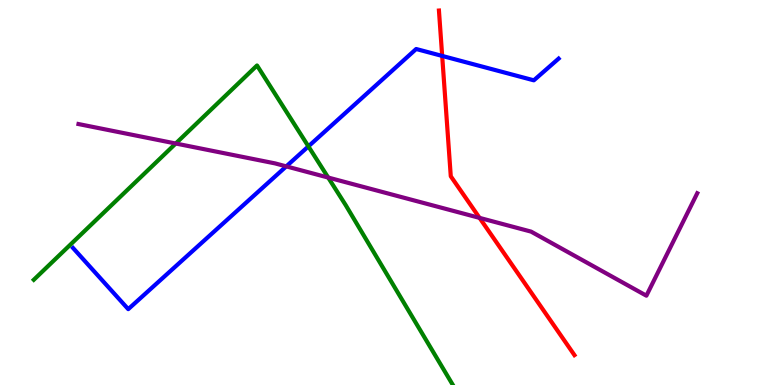[{'lines': ['blue', 'red'], 'intersections': [{'x': 5.71, 'y': 8.55}]}, {'lines': ['green', 'red'], 'intersections': []}, {'lines': ['purple', 'red'], 'intersections': [{'x': 6.19, 'y': 4.34}]}, {'lines': ['blue', 'green'], 'intersections': [{'x': 3.98, 'y': 6.2}]}, {'lines': ['blue', 'purple'], 'intersections': [{'x': 3.69, 'y': 5.68}]}, {'lines': ['green', 'purple'], 'intersections': [{'x': 2.27, 'y': 6.27}, {'x': 4.23, 'y': 5.39}]}]